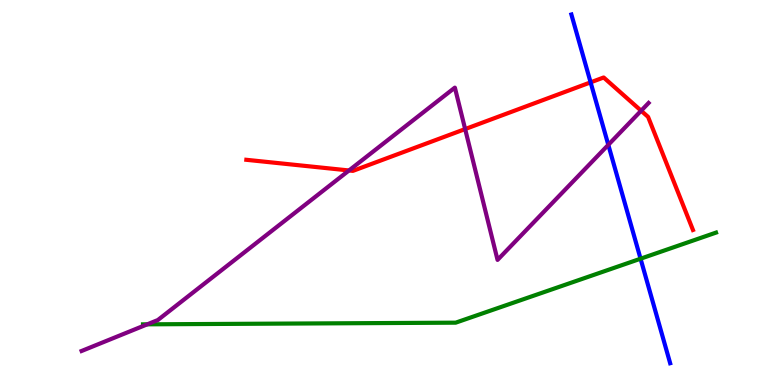[{'lines': ['blue', 'red'], 'intersections': [{'x': 7.62, 'y': 7.86}]}, {'lines': ['green', 'red'], 'intersections': []}, {'lines': ['purple', 'red'], 'intersections': [{'x': 4.5, 'y': 5.57}, {'x': 6.0, 'y': 6.65}, {'x': 8.27, 'y': 7.12}]}, {'lines': ['blue', 'green'], 'intersections': [{'x': 8.27, 'y': 3.28}]}, {'lines': ['blue', 'purple'], 'intersections': [{'x': 7.85, 'y': 6.24}]}, {'lines': ['green', 'purple'], 'intersections': [{'x': 1.9, 'y': 1.58}]}]